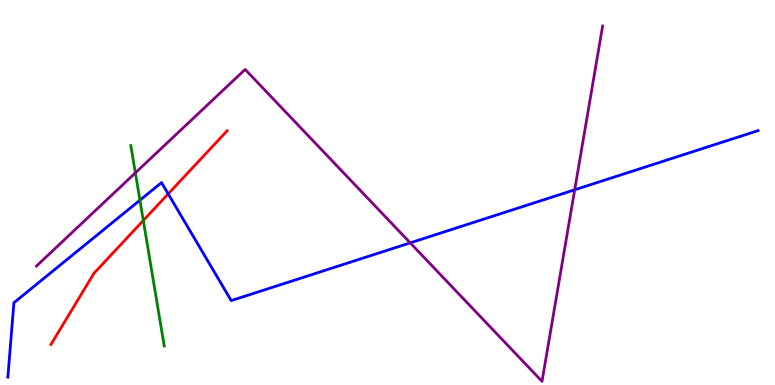[{'lines': ['blue', 'red'], 'intersections': [{'x': 2.17, 'y': 4.96}]}, {'lines': ['green', 'red'], 'intersections': [{'x': 1.85, 'y': 4.27}]}, {'lines': ['purple', 'red'], 'intersections': []}, {'lines': ['blue', 'green'], 'intersections': [{'x': 1.81, 'y': 4.8}]}, {'lines': ['blue', 'purple'], 'intersections': [{'x': 5.29, 'y': 3.69}, {'x': 7.42, 'y': 5.07}]}, {'lines': ['green', 'purple'], 'intersections': [{'x': 1.75, 'y': 5.51}]}]